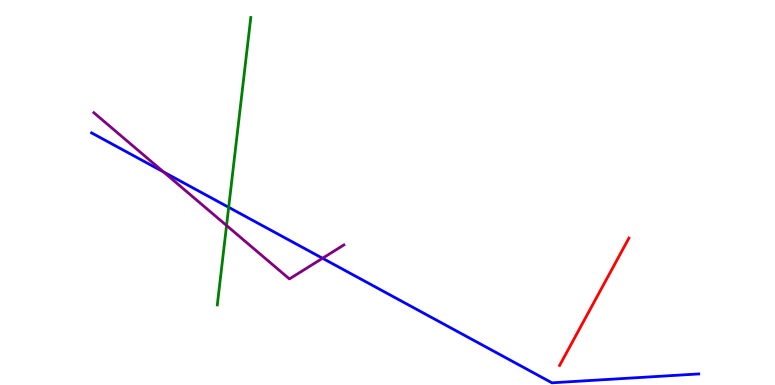[{'lines': ['blue', 'red'], 'intersections': []}, {'lines': ['green', 'red'], 'intersections': []}, {'lines': ['purple', 'red'], 'intersections': []}, {'lines': ['blue', 'green'], 'intersections': [{'x': 2.95, 'y': 4.62}]}, {'lines': ['blue', 'purple'], 'intersections': [{'x': 2.11, 'y': 5.53}, {'x': 4.16, 'y': 3.29}]}, {'lines': ['green', 'purple'], 'intersections': [{'x': 2.92, 'y': 4.14}]}]